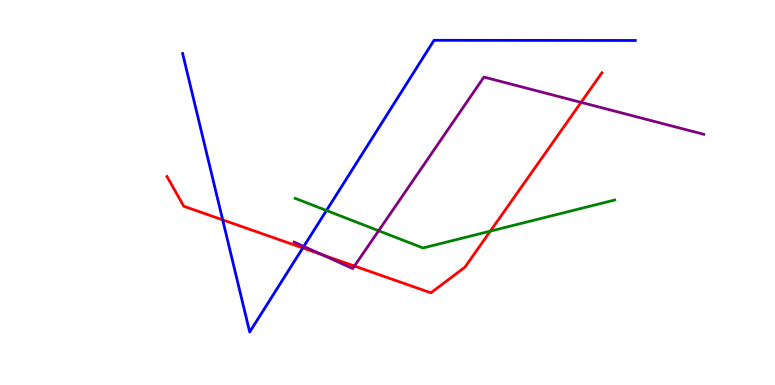[{'lines': ['blue', 'red'], 'intersections': [{'x': 2.87, 'y': 4.29}, {'x': 3.91, 'y': 3.56}]}, {'lines': ['green', 'red'], 'intersections': [{'x': 6.33, 'y': 4.0}]}, {'lines': ['purple', 'red'], 'intersections': [{'x': 4.16, 'y': 3.38}, {'x': 4.57, 'y': 3.09}, {'x': 7.5, 'y': 7.34}]}, {'lines': ['blue', 'green'], 'intersections': [{'x': 4.21, 'y': 4.53}]}, {'lines': ['blue', 'purple'], 'intersections': [{'x': 3.92, 'y': 3.6}]}, {'lines': ['green', 'purple'], 'intersections': [{'x': 4.89, 'y': 4.01}]}]